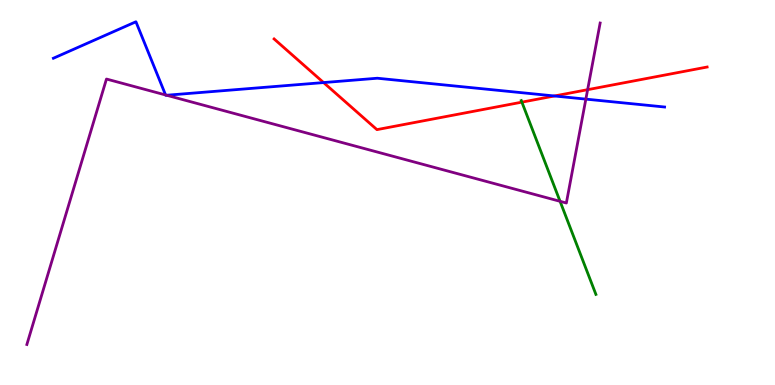[{'lines': ['blue', 'red'], 'intersections': [{'x': 4.18, 'y': 7.86}, {'x': 7.15, 'y': 7.51}]}, {'lines': ['green', 'red'], 'intersections': [{'x': 6.73, 'y': 7.35}]}, {'lines': ['purple', 'red'], 'intersections': [{'x': 7.58, 'y': 7.67}]}, {'lines': ['blue', 'green'], 'intersections': []}, {'lines': ['blue', 'purple'], 'intersections': [{'x': 2.14, 'y': 7.53}, {'x': 2.15, 'y': 7.53}, {'x': 7.56, 'y': 7.43}]}, {'lines': ['green', 'purple'], 'intersections': [{'x': 7.23, 'y': 4.77}]}]